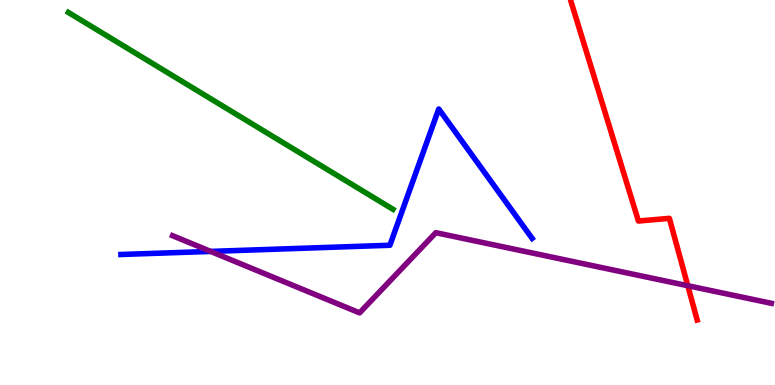[{'lines': ['blue', 'red'], 'intersections': []}, {'lines': ['green', 'red'], 'intersections': []}, {'lines': ['purple', 'red'], 'intersections': [{'x': 8.87, 'y': 2.58}]}, {'lines': ['blue', 'green'], 'intersections': []}, {'lines': ['blue', 'purple'], 'intersections': [{'x': 2.72, 'y': 3.47}]}, {'lines': ['green', 'purple'], 'intersections': []}]